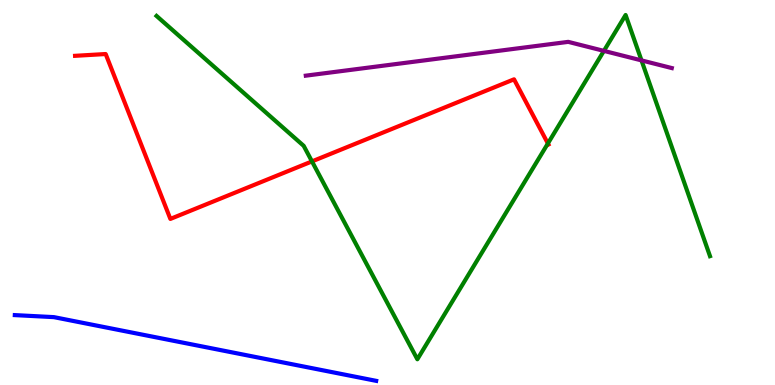[{'lines': ['blue', 'red'], 'intersections': []}, {'lines': ['green', 'red'], 'intersections': [{'x': 4.03, 'y': 5.81}, {'x': 7.07, 'y': 6.27}]}, {'lines': ['purple', 'red'], 'intersections': []}, {'lines': ['blue', 'green'], 'intersections': []}, {'lines': ['blue', 'purple'], 'intersections': []}, {'lines': ['green', 'purple'], 'intersections': [{'x': 7.79, 'y': 8.68}, {'x': 8.28, 'y': 8.43}]}]